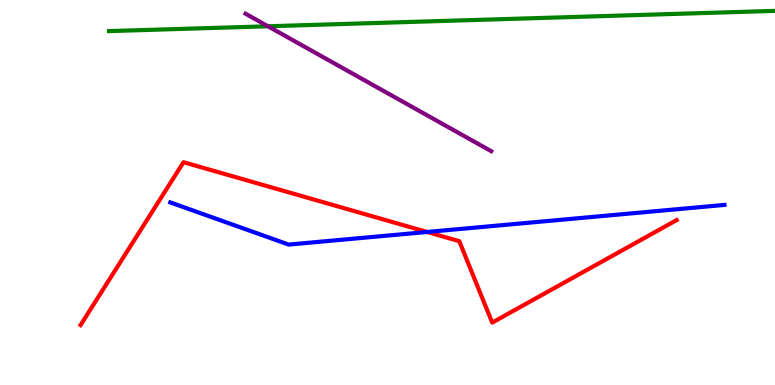[{'lines': ['blue', 'red'], 'intersections': [{'x': 5.51, 'y': 3.97}]}, {'lines': ['green', 'red'], 'intersections': []}, {'lines': ['purple', 'red'], 'intersections': []}, {'lines': ['blue', 'green'], 'intersections': []}, {'lines': ['blue', 'purple'], 'intersections': []}, {'lines': ['green', 'purple'], 'intersections': [{'x': 3.46, 'y': 9.32}]}]